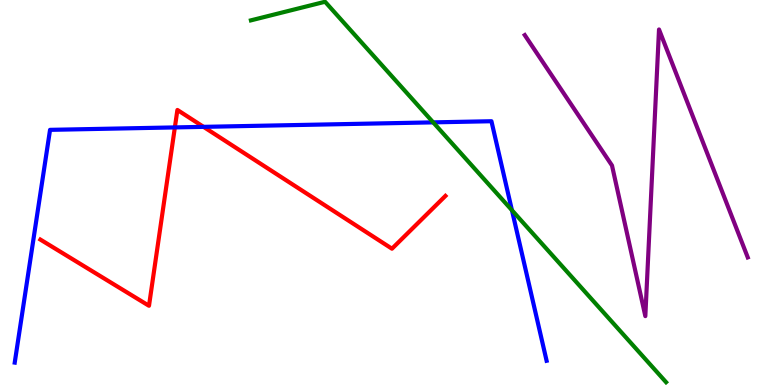[{'lines': ['blue', 'red'], 'intersections': [{'x': 2.26, 'y': 6.69}, {'x': 2.63, 'y': 6.71}]}, {'lines': ['green', 'red'], 'intersections': []}, {'lines': ['purple', 'red'], 'intersections': []}, {'lines': ['blue', 'green'], 'intersections': [{'x': 5.59, 'y': 6.82}, {'x': 6.61, 'y': 4.54}]}, {'lines': ['blue', 'purple'], 'intersections': []}, {'lines': ['green', 'purple'], 'intersections': []}]